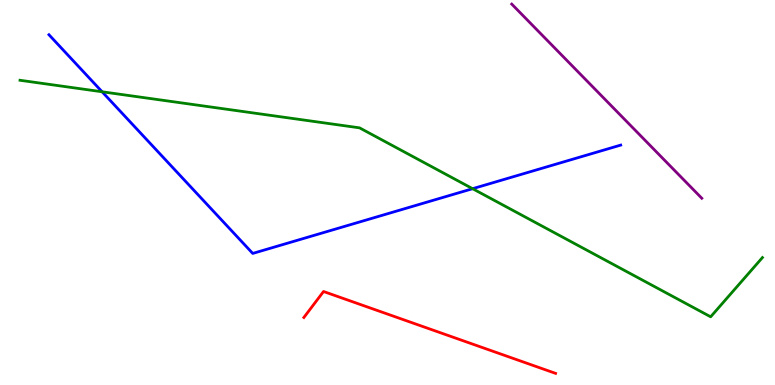[{'lines': ['blue', 'red'], 'intersections': []}, {'lines': ['green', 'red'], 'intersections': []}, {'lines': ['purple', 'red'], 'intersections': []}, {'lines': ['blue', 'green'], 'intersections': [{'x': 1.32, 'y': 7.62}, {'x': 6.1, 'y': 5.1}]}, {'lines': ['blue', 'purple'], 'intersections': []}, {'lines': ['green', 'purple'], 'intersections': []}]